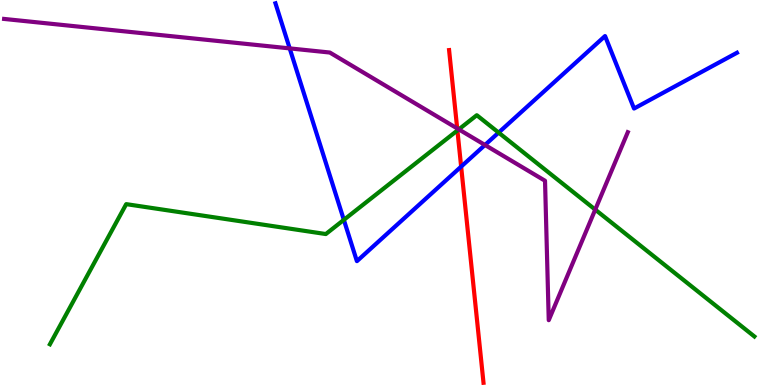[{'lines': ['blue', 'red'], 'intersections': [{'x': 5.95, 'y': 5.67}]}, {'lines': ['green', 'red'], 'intersections': [{'x': 5.9, 'y': 6.61}]}, {'lines': ['purple', 'red'], 'intersections': [{'x': 5.9, 'y': 6.66}]}, {'lines': ['blue', 'green'], 'intersections': [{'x': 4.44, 'y': 4.29}, {'x': 6.43, 'y': 6.56}]}, {'lines': ['blue', 'purple'], 'intersections': [{'x': 3.74, 'y': 8.74}, {'x': 6.26, 'y': 6.23}]}, {'lines': ['green', 'purple'], 'intersections': [{'x': 5.92, 'y': 6.64}, {'x': 7.68, 'y': 4.56}]}]